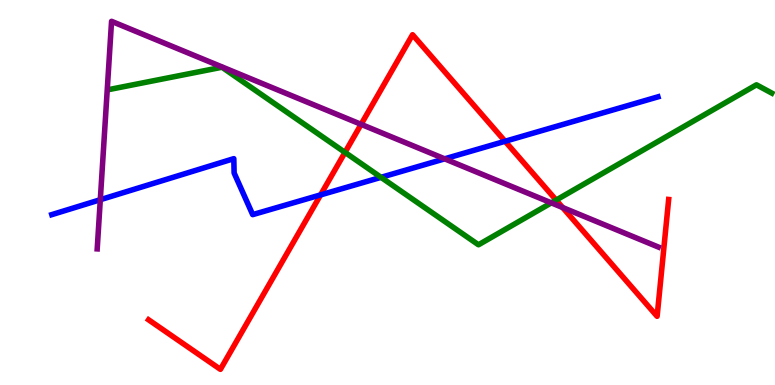[{'lines': ['blue', 'red'], 'intersections': [{'x': 4.14, 'y': 4.94}, {'x': 6.52, 'y': 6.33}]}, {'lines': ['green', 'red'], 'intersections': [{'x': 4.45, 'y': 6.04}, {'x': 7.18, 'y': 4.8}]}, {'lines': ['purple', 'red'], 'intersections': [{'x': 4.66, 'y': 6.77}, {'x': 7.26, 'y': 4.61}]}, {'lines': ['blue', 'green'], 'intersections': [{'x': 4.92, 'y': 5.39}]}, {'lines': ['blue', 'purple'], 'intersections': [{'x': 1.29, 'y': 4.81}, {'x': 5.74, 'y': 5.87}]}, {'lines': ['green', 'purple'], 'intersections': [{'x': 7.11, 'y': 4.73}]}]